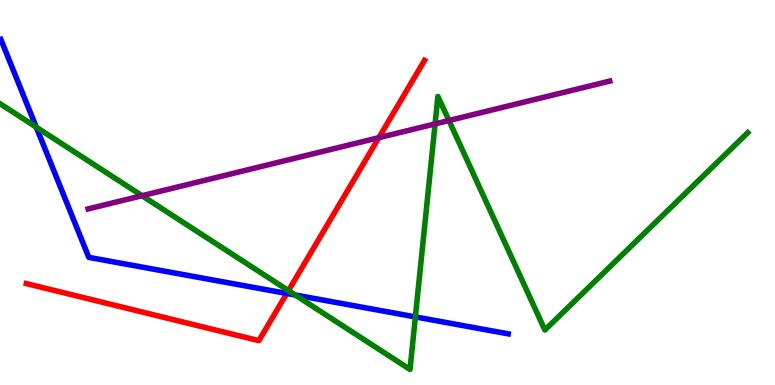[{'lines': ['blue', 'red'], 'intersections': [{'x': 3.7, 'y': 2.38}]}, {'lines': ['green', 'red'], 'intersections': [{'x': 3.72, 'y': 2.45}]}, {'lines': ['purple', 'red'], 'intersections': [{'x': 4.89, 'y': 6.42}]}, {'lines': ['blue', 'green'], 'intersections': [{'x': 0.468, 'y': 6.7}, {'x': 3.81, 'y': 2.34}, {'x': 5.36, 'y': 1.77}]}, {'lines': ['blue', 'purple'], 'intersections': []}, {'lines': ['green', 'purple'], 'intersections': [{'x': 1.83, 'y': 4.92}, {'x': 5.61, 'y': 6.78}, {'x': 5.79, 'y': 6.87}]}]